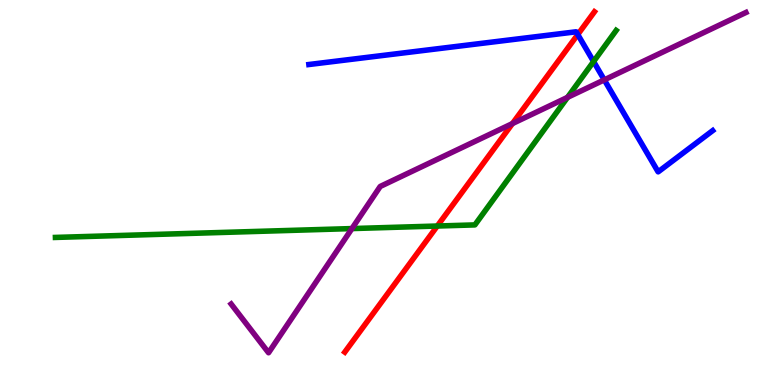[{'lines': ['blue', 'red'], 'intersections': [{'x': 7.46, 'y': 9.1}]}, {'lines': ['green', 'red'], 'intersections': [{'x': 5.64, 'y': 4.13}]}, {'lines': ['purple', 'red'], 'intersections': [{'x': 6.61, 'y': 6.79}]}, {'lines': ['blue', 'green'], 'intersections': [{'x': 7.66, 'y': 8.4}]}, {'lines': ['blue', 'purple'], 'intersections': [{'x': 7.8, 'y': 7.93}]}, {'lines': ['green', 'purple'], 'intersections': [{'x': 4.54, 'y': 4.06}, {'x': 7.32, 'y': 7.47}]}]